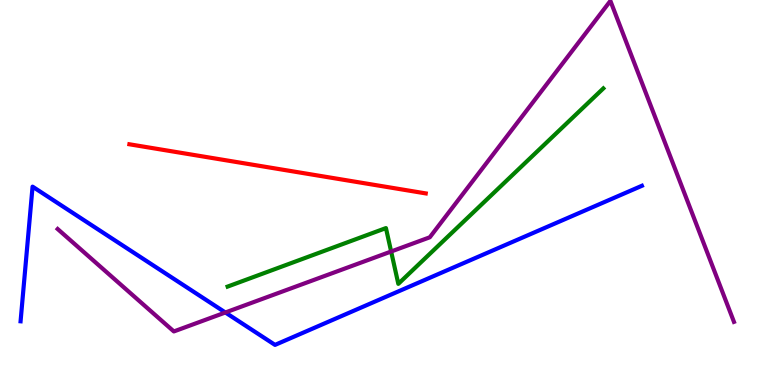[{'lines': ['blue', 'red'], 'intersections': []}, {'lines': ['green', 'red'], 'intersections': []}, {'lines': ['purple', 'red'], 'intersections': []}, {'lines': ['blue', 'green'], 'intersections': []}, {'lines': ['blue', 'purple'], 'intersections': [{'x': 2.91, 'y': 1.88}]}, {'lines': ['green', 'purple'], 'intersections': [{'x': 5.05, 'y': 3.47}]}]